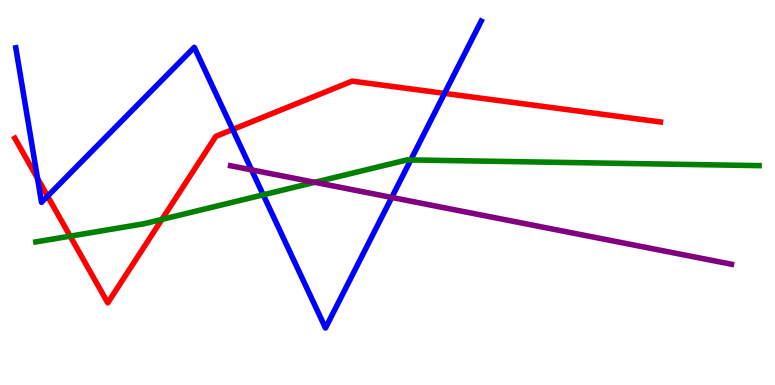[{'lines': ['blue', 'red'], 'intersections': [{'x': 0.484, 'y': 5.37}, {'x': 0.614, 'y': 4.9}, {'x': 3.0, 'y': 6.64}, {'x': 5.74, 'y': 7.57}]}, {'lines': ['green', 'red'], 'intersections': [{'x': 0.905, 'y': 3.87}, {'x': 2.09, 'y': 4.3}]}, {'lines': ['purple', 'red'], 'intersections': []}, {'lines': ['blue', 'green'], 'intersections': [{'x': 3.4, 'y': 4.94}, {'x': 5.3, 'y': 5.85}]}, {'lines': ['blue', 'purple'], 'intersections': [{'x': 3.25, 'y': 5.59}, {'x': 5.05, 'y': 4.87}]}, {'lines': ['green', 'purple'], 'intersections': [{'x': 4.06, 'y': 5.26}]}]